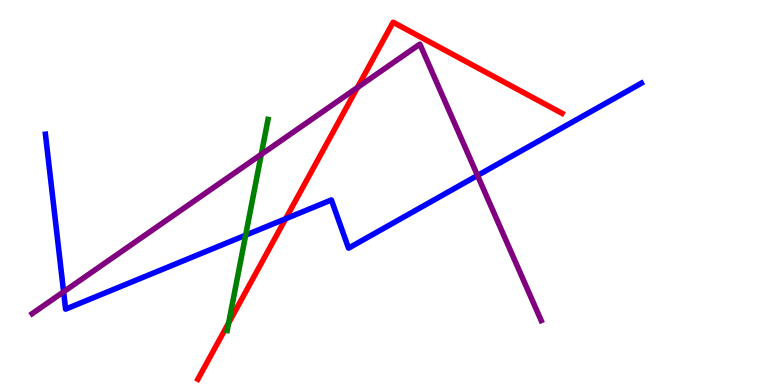[{'lines': ['blue', 'red'], 'intersections': [{'x': 3.69, 'y': 4.32}]}, {'lines': ['green', 'red'], 'intersections': [{'x': 2.95, 'y': 1.61}]}, {'lines': ['purple', 'red'], 'intersections': [{'x': 4.61, 'y': 7.73}]}, {'lines': ['blue', 'green'], 'intersections': [{'x': 3.17, 'y': 3.89}]}, {'lines': ['blue', 'purple'], 'intersections': [{'x': 0.821, 'y': 2.42}, {'x': 6.16, 'y': 5.44}]}, {'lines': ['green', 'purple'], 'intersections': [{'x': 3.37, 'y': 5.99}]}]